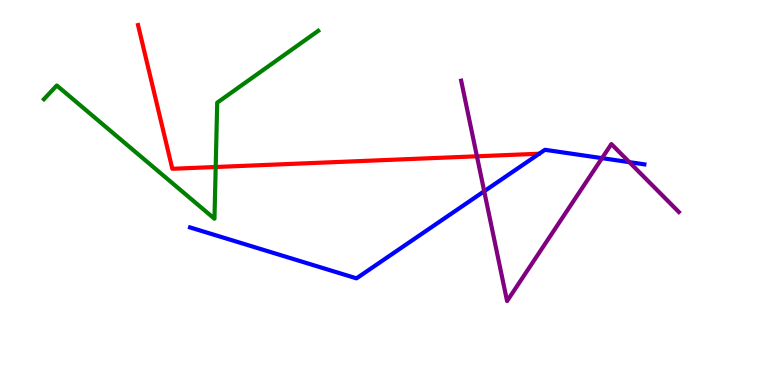[{'lines': ['blue', 'red'], 'intersections': []}, {'lines': ['green', 'red'], 'intersections': [{'x': 2.78, 'y': 5.66}]}, {'lines': ['purple', 'red'], 'intersections': [{'x': 6.15, 'y': 5.94}]}, {'lines': ['blue', 'green'], 'intersections': []}, {'lines': ['blue', 'purple'], 'intersections': [{'x': 6.25, 'y': 5.03}, {'x': 7.77, 'y': 5.89}, {'x': 8.12, 'y': 5.79}]}, {'lines': ['green', 'purple'], 'intersections': []}]